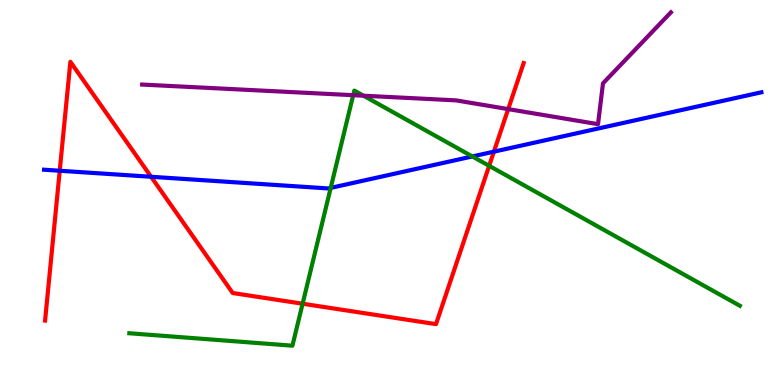[{'lines': ['blue', 'red'], 'intersections': [{'x': 0.771, 'y': 5.56}, {'x': 1.95, 'y': 5.41}, {'x': 6.37, 'y': 6.06}]}, {'lines': ['green', 'red'], 'intersections': [{'x': 3.9, 'y': 2.11}, {'x': 6.31, 'y': 5.69}]}, {'lines': ['purple', 'red'], 'intersections': [{'x': 6.56, 'y': 7.17}]}, {'lines': ['blue', 'green'], 'intersections': [{'x': 4.27, 'y': 5.12}, {'x': 6.09, 'y': 5.94}]}, {'lines': ['blue', 'purple'], 'intersections': []}, {'lines': ['green', 'purple'], 'intersections': [{'x': 4.56, 'y': 7.53}, {'x': 4.69, 'y': 7.51}]}]